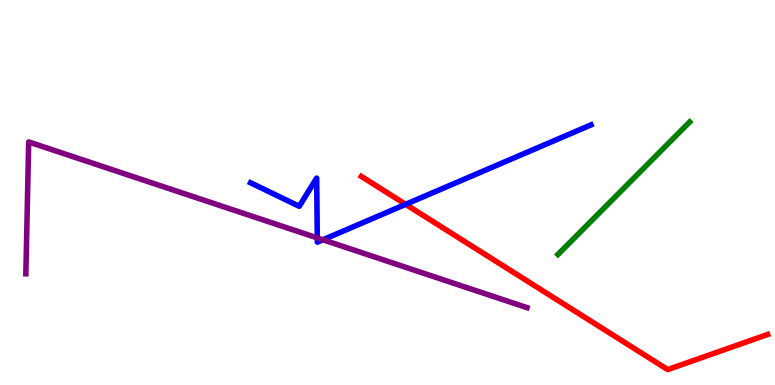[{'lines': ['blue', 'red'], 'intersections': [{'x': 5.23, 'y': 4.69}]}, {'lines': ['green', 'red'], 'intersections': []}, {'lines': ['purple', 'red'], 'intersections': []}, {'lines': ['blue', 'green'], 'intersections': []}, {'lines': ['blue', 'purple'], 'intersections': [{'x': 4.09, 'y': 3.82}, {'x': 4.17, 'y': 3.77}]}, {'lines': ['green', 'purple'], 'intersections': []}]